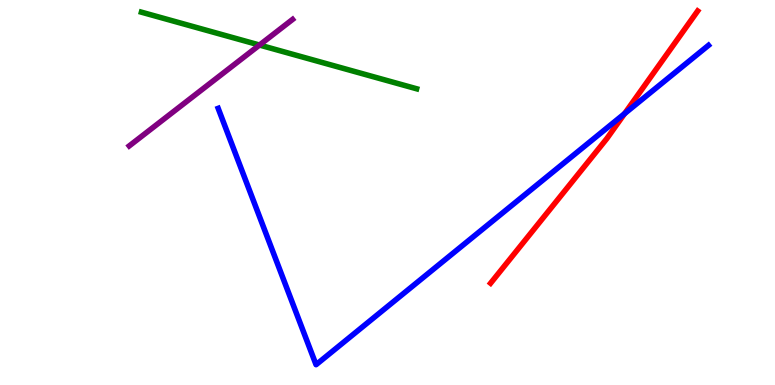[{'lines': ['blue', 'red'], 'intersections': [{'x': 8.06, 'y': 7.05}]}, {'lines': ['green', 'red'], 'intersections': []}, {'lines': ['purple', 'red'], 'intersections': []}, {'lines': ['blue', 'green'], 'intersections': []}, {'lines': ['blue', 'purple'], 'intersections': []}, {'lines': ['green', 'purple'], 'intersections': [{'x': 3.35, 'y': 8.83}]}]